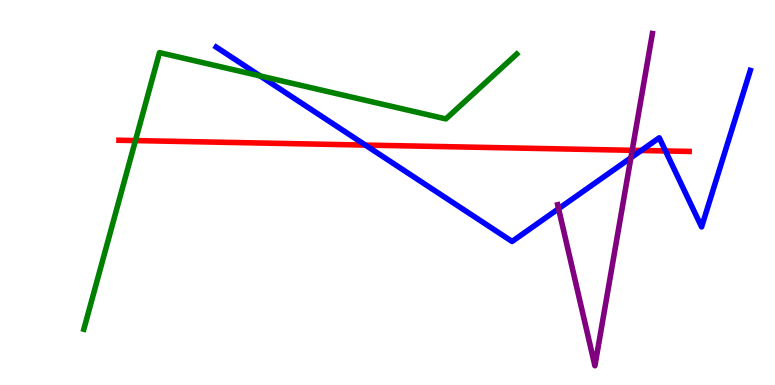[{'lines': ['blue', 'red'], 'intersections': [{'x': 4.71, 'y': 6.23}, {'x': 8.27, 'y': 6.09}, {'x': 8.59, 'y': 6.08}]}, {'lines': ['green', 'red'], 'intersections': [{'x': 1.75, 'y': 6.35}]}, {'lines': ['purple', 'red'], 'intersections': [{'x': 8.16, 'y': 6.1}]}, {'lines': ['blue', 'green'], 'intersections': [{'x': 3.36, 'y': 8.03}]}, {'lines': ['blue', 'purple'], 'intersections': [{'x': 7.21, 'y': 4.58}, {'x': 8.14, 'y': 5.9}]}, {'lines': ['green', 'purple'], 'intersections': []}]